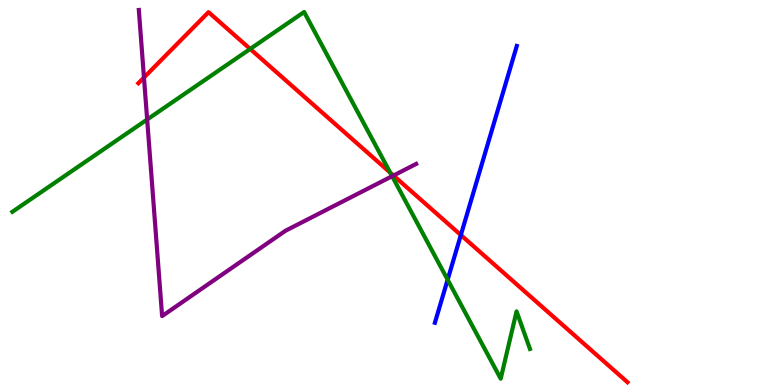[{'lines': ['blue', 'red'], 'intersections': [{'x': 5.95, 'y': 3.9}]}, {'lines': ['green', 'red'], 'intersections': [{'x': 3.23, 'y': 8.73}, {'x': 5.04, 'y': 5.52}]}, {'lines': ['purple', 'red'], 'intersections': [{'x': 1.86, 'y': 7.99}, {'x': 5.08, 'y': 5.44}]}, {'lines': ['blue', 'green'], 'intersections': [{'x': 5.78, 'y': 2.73}]}, {'lines': ['blue', 'purple'], 'intersections': []}, {'lines': ['green', 'purple'], 'intersections': [{'x': 1.9, 'y': 6.9}, {'x': 5.06, 'y': 5.42}]}]